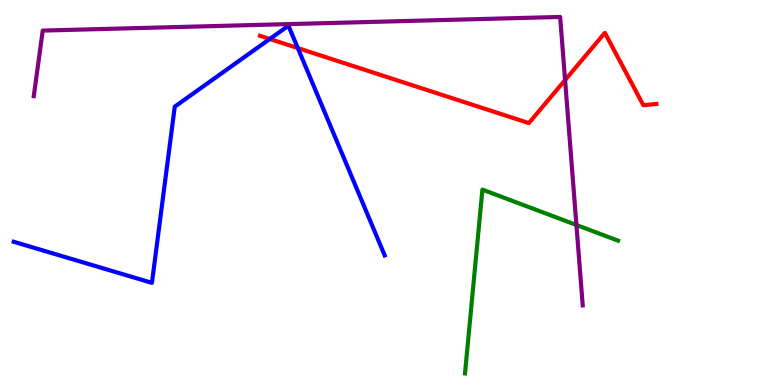[{'lines': ['blue', 'red'], 'intersections': [{'x': 3.48, 'y': 8.99}, {'x': 3.84, 'y': 8.75}]}, {'lines': ['green', 'red'], 'intersections': []}, {'lines': ['purple', 'red'], 'intersections': [{'x': 7.29, 'y': 7.92}]}, {'lines': ['blue', 'green'], 'intersections': []}, {'lines': ['blue', 'purple'], 'intersections': []}, {'lines': ['green', 'purple'], 'intersections': [{'x': 7.44, 'y': 4.16}]}]